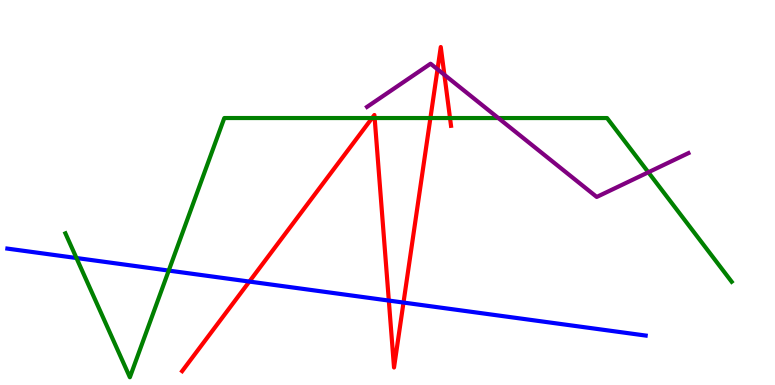[{'lines': ['blue', 'red'], 'intersections': [{'x': 3.22, 'y': 2.69}, {'x': 5.02, 'y': 2.19}, {'x': 5.21, 'y': 2.14}]}, {'lines': ['green', 'red'], 'intersections': [{'x': 4.8, 'y': 6.93}, {'x': 4.83, 'y': 6.93}, {'x': 5.55, 'y': 6.93}, {'x': 5.81, 'y': 6.93}]}, {'lines': ['purple', 'red'], 'intersections': [{'x': 5.65, 'y': 8.2}, {'x': 5.73, 'y': 8.06}]}, {'lines': ['blue', 'green'], 'intersections': [{'x': 0.987, 'y': 3.3}, {'x': 2.18, 'y': 2.97}]}, {'lines': ['blue', 'purple'], 'intersections': []}, {'lines': ['green', 'purple'], 'intersections': [{'x': 6.43, 'y': 6.93}, {'x': 8.37, 'y': 5.53}]}]